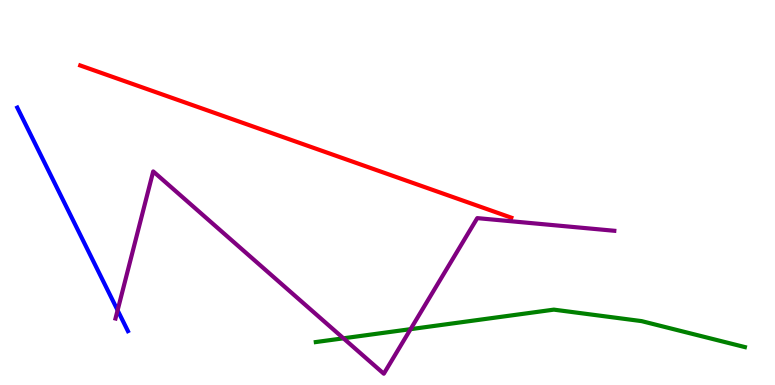[{'lines': ['blue', 'red'], 'intersections': []}, {'lines': ['green', 'red'], 'intersections': []}, {'lines': ['purple', 'red'], 'intersections': []}, {'lines': ['blue', 'green'], 'intersections': []}, {'lines': ['blue', 'purple'], 'intersections': [{'x': 1.52, 'y': 1.94}]}, {'lines': ['green', 'purple'], 'intersections': [{'x': 4.43, 'y': 1.21}, {'x': 5.3, 'y': 1.45}]}]